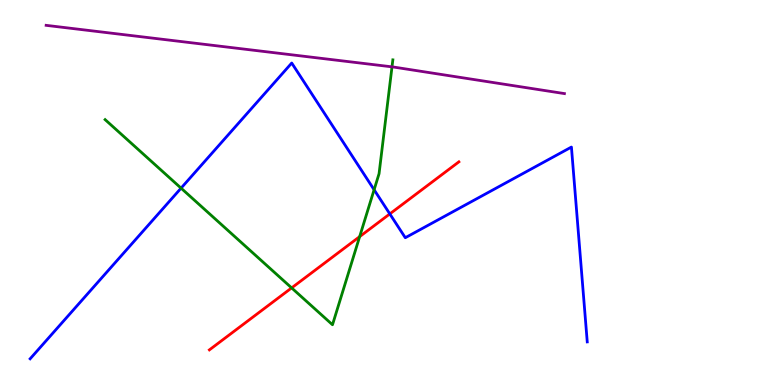[{'lines': ['blue', 'red'], 'intersections': [{'x': 5.03, 'y': 4.44}]}, {'lines': ['green', 'red'], 'intersections': [{'x': 3.76, 'y': 2.52}, {'x': 4.64, 'y': 3.85}]}, {'lines': ['purple', 'red'], 'intersections': []}, {'lines': ['blue', 'green'], 'intersections': [{'x': 2.34, 'y': 5.11}, {'x': 4.83, 'y': 5.07}]}, {'lines': ['blue', 'purple'], 'intersections': []}, {'lines': ['green', 'purple'], 'intersections': [{'x': 5.06, 'y': 8.26}]}]